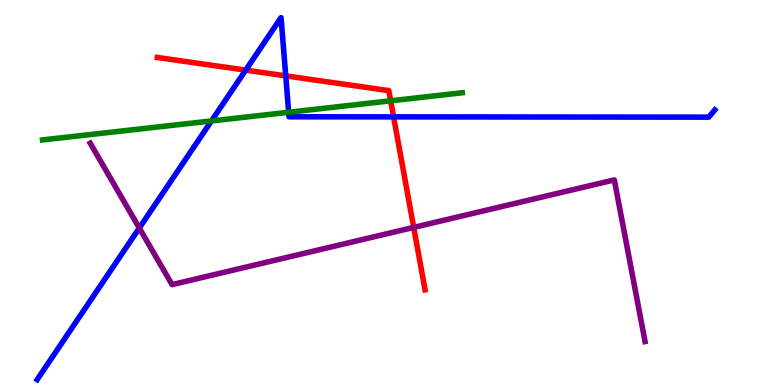[{'lines': ['blue', 'red'], 'intersections': [{'x': 3.17, 'y': 8.18}, {'x': 3.69, 'y': 8.03}, {'x': 5.08, 'y': 6.96}]}, {'lines': ['green', 'red'], 'intersections': [{'x': 5.04, 'y': 7.38}]}, {'lines': ['purple', 'red'], 'intersections': [{'x': 5.34, 'y': 4.09}]}, {'lines': ['blue', 'green'], 'intersections': [{'x': 2.73, 'y': 6.86}, {'x': 3.72, 'y': 7.08}]}, {'lines': ['blue', 'purple'], 'intersections': [{'x': 1.8, 'y': 4.08}]}, {'lines': ['green', 'purple'], 'intersections': []}]